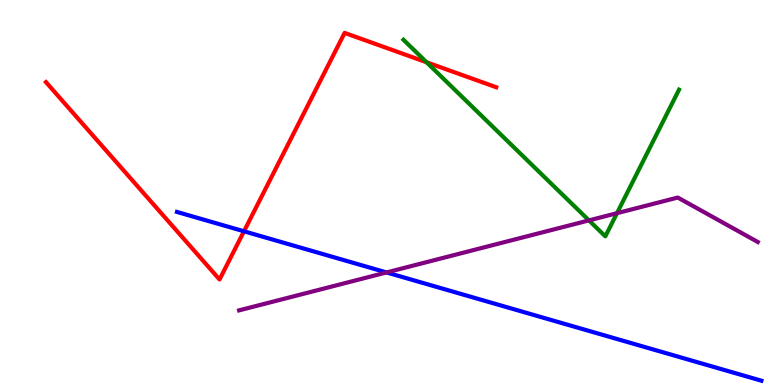[{'lines': ['blue', 'red'], 'intersections': [{'x': 3.15, 'y': 3.99}]}, {'lines': ['green', 'red'], 'intersections': [{'x': 5.5, 'y': 8.38}]}, {'lines': ['purple', 'red'], 'intersections': []}, {'lines': ['blue', 'green'], 'intersections': []}, {'lines': ['blue', 'purple'], 'intersections': [{'x': 4.99, 'y': 2.92}]}, {'lines': ['green', 'purple'], 'intersections': [{'x': 7.6, 'y': 4.28}, {'x': 7.96, 'y': 4.46}]}]